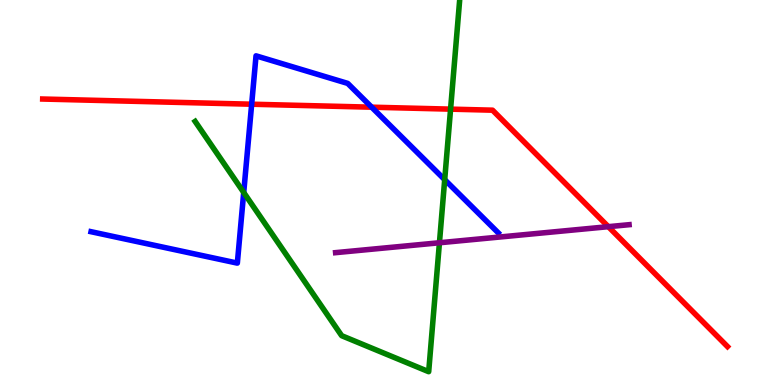[{'lines': ['blue', 'red'], 'intersections': [{'x': 3.25, 'y': 7.29}, {'x': 4.8, 'y': 7.22}]}, {'lines': ['green', 'red'], 'intersections': [{'x': 5.81, 'y': 7.17}]}, {'lines': ['purple', 'red'], 'intersections': [{'x': 7.85, 'y': 4.11}]}, {'lines': ['blue', 'green'], 'intersections': [{'x': 3.14, 'y': 5.0}, {'x': 5.74, 'y': 5.33}]}, {'lines': ['blue', 'purple'], 'intersections': []}, {'lines': ['green', 'purple'], 'intersections': [{'x': 5.67, 'y': 3.69}]}]